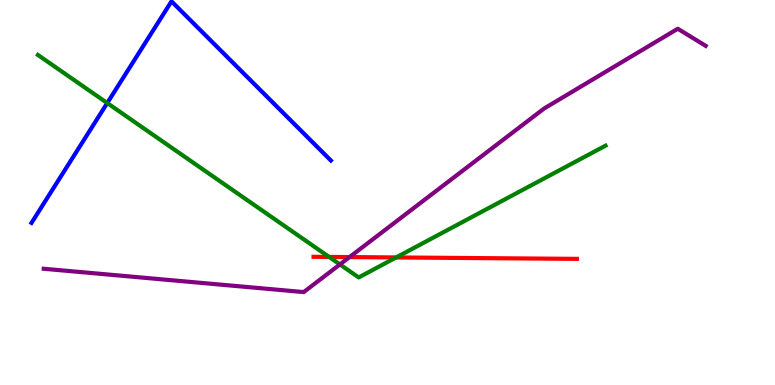[{'lines': ['blue', 'red'], 'intersections': []}, {'lines': ['green', 'red'], 'intersections': [{'x': 4.25, 'y': 3.33}, {'x': 5.11, 'y': 3.31}]}, {'lines': ['purple', 'red'], 'intersections': [{'x': 4.51, 'y': 3.32}]}, {'lines': ['blue', 'green'], 'intersections': [{'x': 1.38, 'y': 7.32}]}, {'lines': ['blue', 'purple'], 'intersections': []}, {'lines': ['green', 'purple'], 'intersections': [{'x': 4.39, 'y': 3.13}]}]